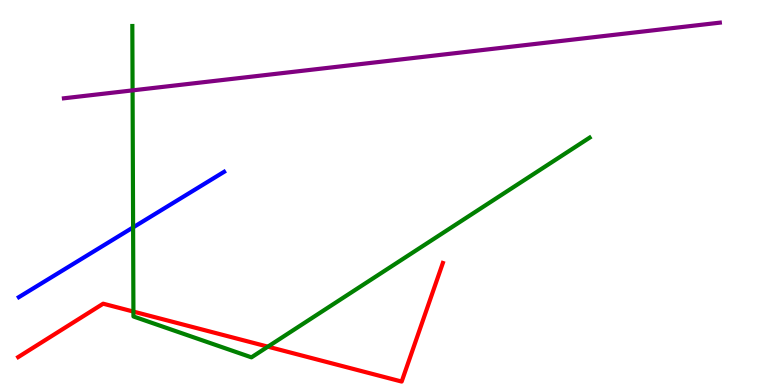[{'lines': ['blue', 'red'], 'intersections': []}, {'lines': ['green', 'red'], 'intersections': [{'x': 1.72, 'y': 1.91}, {'x': 3.46, 'y': 0.996}]}, {'lines': ['purple', 'red'], 'intersections': []}, {'lines': ['blue', 'green'], 'intersections': [{'x': 1.72, 'y': 4.09}]}, {'lines': ['blue', 'purple'], 'intersections': []}, {'lines': ['green', 'purple'], 'intersections': [{'x': 1.71, 'y': 7.65}]}]